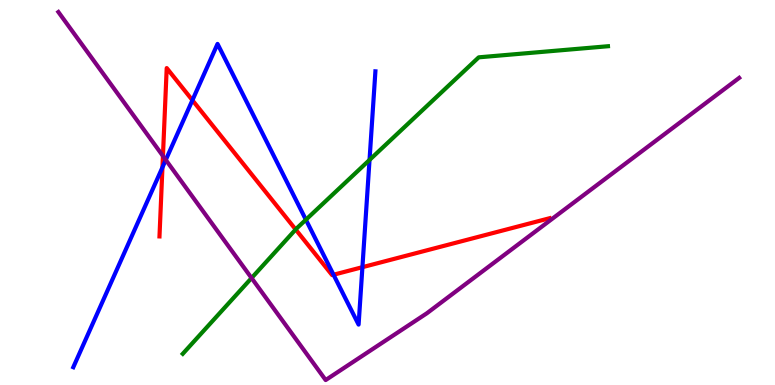[{'lines': ['blue', 'red'], 'intersections': [{'x': 2.1, 'y': 5.65}, {'x': 2.48, 'y': 7.4}, {'x': 4.3, 'y': 2.86}, {'x': 4.68, 'y': 3.06}]}, {'lines': ['green', 'red'], 'intersections': [{'x': 3.81, 'y': 4.04}]}, {'lines': ['purple', 'red'], 'intersections': [{'x': 2.1, 'y': 5.95}]}, {'lines': ['blue', 'green'], 'intersections': [{'x': 3.95, 'y': 4.29}, {'x': 4.77, 'y': 5.85}]}, {'lines': ['blue', 'purple'], 'intersections': [{'x': 2.14, 'y': 5.85}]}, {'lines': ['green', 'purple'], 'intersections': [{'x': 3.25, 'y': 2.78}]}]